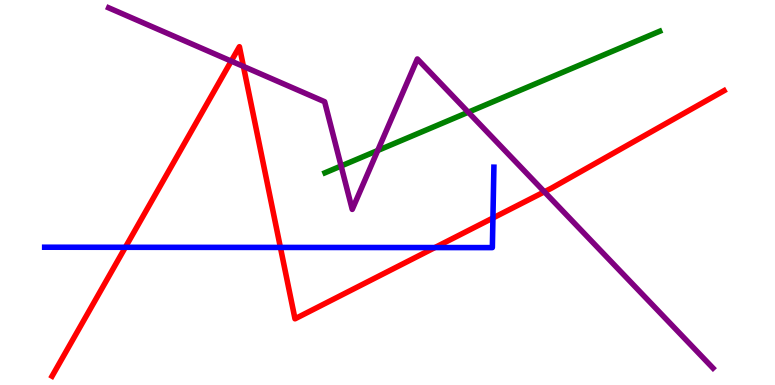[{'lines': ['blue', 'red'], 'intersections': [{'x': 1.62, 'y': 3.58}, {'x': 3.62, 'y': 3.57}, {'x': 5.61, 'y': 3.57}, {'x': 6.36, 'y': 4.34}]}, {'lines': ['green', 'red'], 'intersections': []}, {'lines': ['purple', 'red'], 'intersections': [{'x': 2.98, 'y': 8.41}, {'x': 3.14, 'y': 8.28}, {'x': 7.02, 'y': 5.02}]}, {'lines': ['blue', 'green'], 'intersections': []}, {'lines': ['blue', 'purple'], 'intersections': []}, {'lines': ['green', 'purple'], 'intersections': [{'x': 4.4, 'y': 5.69}, {'x': 4.87, 'y': 6.09}, {'x': 6.04, 'y': 7.09}]}]